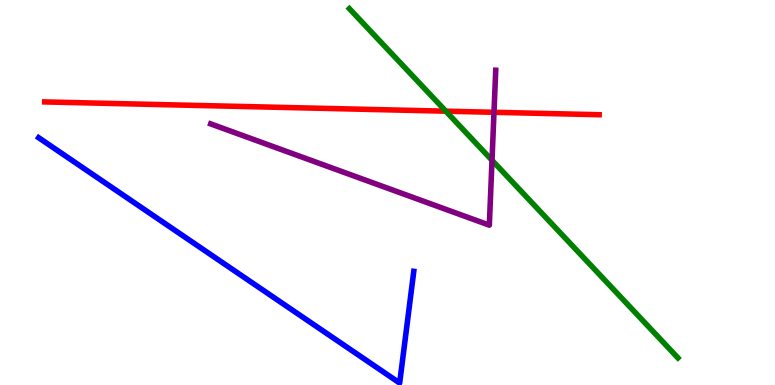[{'lines': ['blue', 'red'], 'intersections': []}, {'lines': ['green', 'red'], 'intersections': [{'x': 5.75, 'y': 7.11}]}, {'lines': ['purple', 'red'], 'intersections': [{'x': 6.37, 'y': 7.08}]}, {'lines': ['blue', 'green'], 'intersections': []}, {'lines': ['blue', 'purple'], 'intersections': []}, {'lines': ['green', 'purple'], 'intersections': [{'x': 6.35, 'y': 5.84}]}]